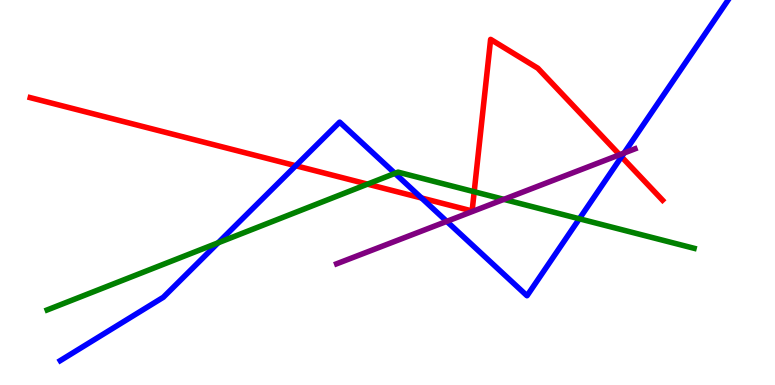[{'lines': ['blue', 'red'], 'intersections': [{'x': 3.82, 'y': 5.7}, {'x': 5.44, 'y': 4.86}, {'x': 8.02, 'y': 5.93}]}, {'lines': ['green', 'red'], 'intersections': [{'x': 4.74, 'y': 5.22}, {'x': 6.12, 'y': 5.02}]}, {'lines': ['purple', 'red'], 'intersections': [{'x': 7.99, 'y': 5.98}]}, {'lines': ['blue', 'green'], 'intersections': [{'x': 2.81, 'y': 3.69}, {'x': 5.1, 'y': 5.5}, {'x': 7.48, 'y': 4.32}]}, {'lines': ['blue', 'purple'], 'intersections': [{'x': 5.76, 'y': 4.25}, {'x': 8.05, 'y': 6.02}]}, {'lines': ['green', 'purple'], 'intersections': [{'x': 6.5, 'y': 4.82}]}]